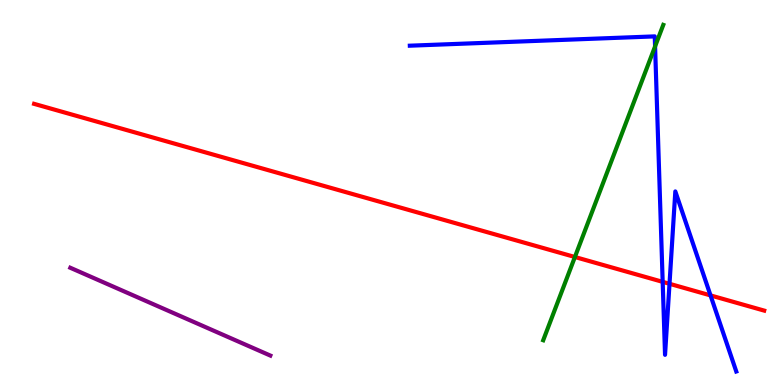[{'lines': ['blue', 'red'], 'intersections': [{'x': 8.55, 'y': 2.68}, {'x': 8.64, 'y': 2.63}, {'x': 9.17, 'y': 2.33}]}, {'lines': ['green', 'red'], 'intersections': [{'x': 7.42, 'y': 3.32}]}, {'lines': ['purple', 'red'], 'intersections': []}, {'lines': ['blue', 'green'], 'intersections': [{'x': 8.45, 'y': 8.79}]}, {'lines': ['blue', 'purple'], 'intersections': []}, {'lines': ['green', 'purple'], 'intersections': []}]